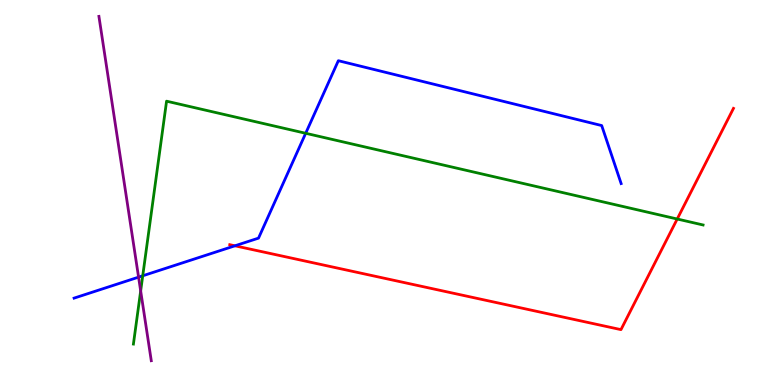[{'lines': ['blue', 'red'], 'intersections': [{'x': 3.03, 'y': 3.62}]}, {'lines': ['green', 'red'], 'intersections': [{'x': 8.74, 'y': 4.31}]}, {'lines': ['purple', 'red'], 'intersections': []}, {'lines': ['blue', 'green'], 'intersections': [{'x': 1.84, 'y': 2.84}, {'x': 3.94, 'y': 6.54}]}, {'lines': ['blue', 'purple'], 'intersections': [{'x': 1.79, 'y': 2.8}]}, {'lines': ['green', 'purple'], 'intersections': [{'x': 1.82, 'y': 2.44}]}]